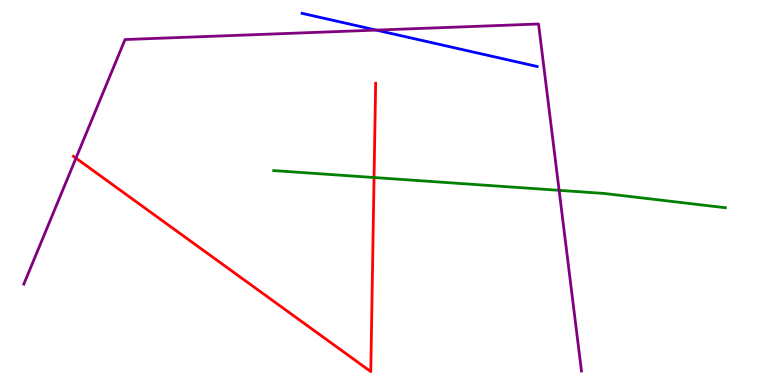[{'lines': ['blue', 'red'], 'intersections': []}, {'lines': ['green', 'red'], 'intersections': [{'x': 4.83, 'y': 5.39}]}, {'lines': ['purple', 'red'], 'intersections': [{'x': 0.98, 'y': 5.89}]}, {'lines': ['blue', 'green'], 'intersections': []}, {'lines': ['blue', 'purple'], 'intersections': [{'x': 4.85, 'y': 9.22}]}, {'lines': ['green', 'purple'], 'intersections': [{'x': 7.21, 'y': 5.06}]}]